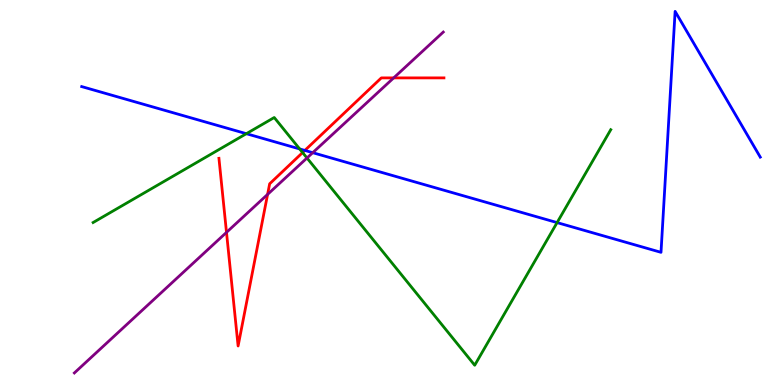[{'lines': ['blue', 'red'], 'intersections': [{'x': 3.93, 'y': 6.09}]}, {'lines': ['green', 'red'], 'intersections': [{'x': 3.9, 'y': 6.04}]}, {'lines': ['purple', 'red'], 'intersections': [{'x': 2.92, 'y': 3.96}, {'x': 3.45, 'y': 4.95}, {'x': 5.08, 'y': 7.98}]}, {'lines': ['blue', 'green'], 'intersections': [{'x': 3.18, 'y': 6.53}, {'x': 3.87, 'y': 6.13}, {'x': 7.19, 'y': 4.22}]}, {'lines': ['blue', 'purple'], 'intersections': [{'x': 4.04, 'y': 6.03}]}, {'lines': ['green', 'purple'], 'intersections': [{'x': 3.96, 'y': 5.9}]}]